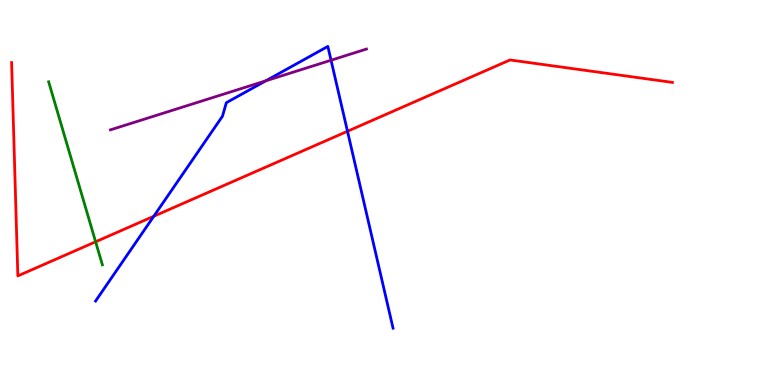[{'lines': ['blue', 'red'], 'intersections': [{'x': 1.98, 'y': 4.38}, {'x': 4.48, 'y': 6.59}]}, {'lines': ['green', 'red'], 'intersections': [{'x': 1.23, 'y': 3.72}]}, {'lines': ['purple', 'red'], 'intersections': []}, {'lines': ['blue', 'green'], 'intersections': []}, {'lines': ['blue', 'purple'], 'intersections': [{'x': 3.43, 'y': 7.9}, {'x': 4.27, 'y': 8.44}]}, {'lines': ['green', 'purple'], 'intersections': []}]